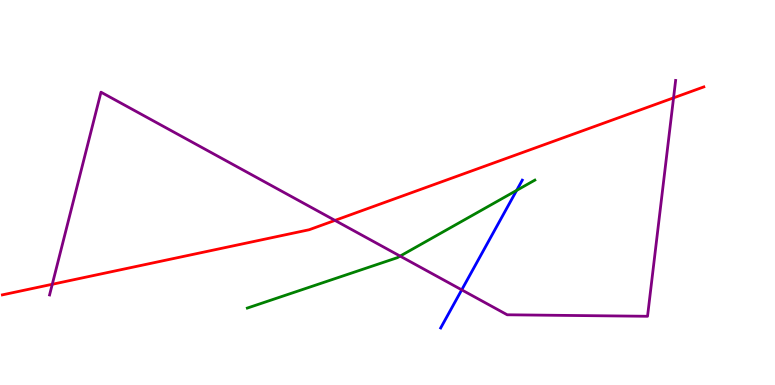[{'lines': ['blue', 'red'], 'intersections': []}, {'lines': ['green', 'red'], 'intersections': []}, {'lines': ['purple', 'red'], 'intersections': [{'x': 0.675, 'y': 2.62}, {'x': 4.32, 'y': 4.28}, {'x': 8.69, 'y': 7.46}]}, {'lines': ['blue', 'green'], 'intersections': [{'x': 6.67, 'y': 5.05}]}, {'lines': ['blue', 'purple'], 'intersections': [{'x': 5.96, 'y': 2.47}]}, {'lines': ['green', 'purple'], 'intersections': [{'x': 5.16, 'y': 3.35}]}]